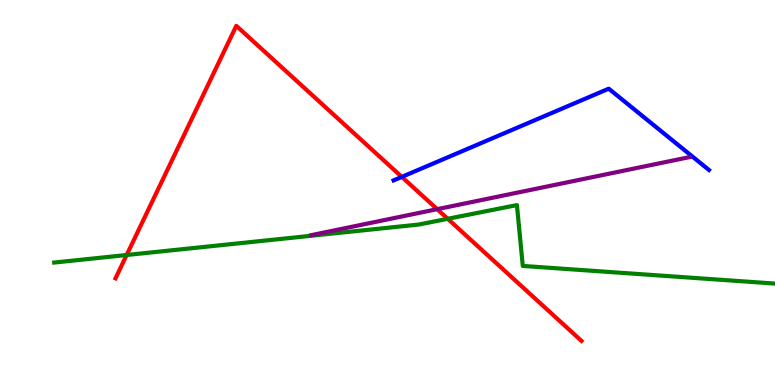[{'lines': ['blue', 'red'], 'intersections': [{'x': 5.18, 'y': 5.41}]}, {'lines': ['green', 'red'], 'intersections': [{'x': 1.63, 'y': 3.38}, {'x': 5.78, 'y': 4.32}]}, {'lines': ['purple', 'red'], 'intersections': [{'x': 5.64, 'y': 4.57}]}, {'lines': ['blue', 'green'], 'intersections': []}, {'lines': ['blue', 'purple'], 'intersections': []}, {'lines': ['green', 'purple'], 'intersections': []}]